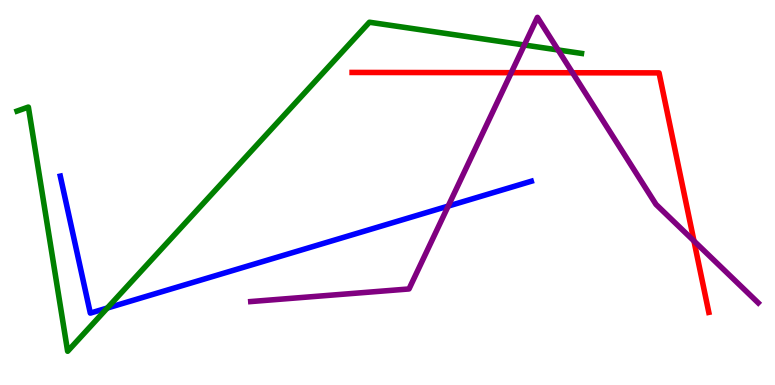[{'lines': ['blue', 'red'], 'intersections': []}, {'lines': ['green', 'red'], 'intersections': []}, {'lines': ['purple', 'red'], 'intersections': [{'x': 6.6, 'y': 8.11}, {'x': 7.39, 'y': 8.11}, {'x': 8.95, 'y': 3.74}]}, {'lines': ['blue', 'green'], 'intersections': [{'x': 1.38, 'y': 2.0}]}, {'lines': ['blue', 'purple'], 'intersections': [{'x': 5.78, 'y': 4.65}]}, {'lines': ['green', 'purple'], 'intersections': [{'x': 6.77, 'y': 8.83}, {'x': 7.2, 'y': 8.7}]}]